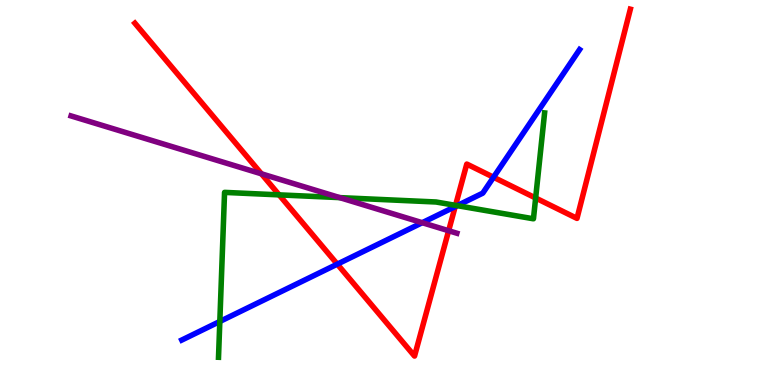[{'lines': ['blue', 'red'], 'intersections': [{'x': 4.35, 'y': 3.14}, {'x': 5.87, 'y': 4.63}, {'x': 6.37, 'y': 5.4}]}, {'lines': ['green', 'red'], 'intersections': [{'x': 3.6, 'y': 4.94}, {'x': 5.88, 'y': 4.67}, {'x': 6.91, 'y': 4.86}]}, {'lines': ['purple', 'red'], 'intersections': [{'x': 3.37, 'y': 5.49}, {'x': 5.79, 'y': 4.01}]}, {'lines': ['blue', 'green'], 'intersections': [{'x': 2.84, 'y': 1.65}, {'x': 5.9, 'y': 4.66}]}, {'lines': ['blue', 'purple'], 'intersections': [{'x': 5.45, 'y': 4.22}]}, {'lines': ['green', 'purple'], 'intersections': [{'x': 4.38, 'y': 4.87}]}]